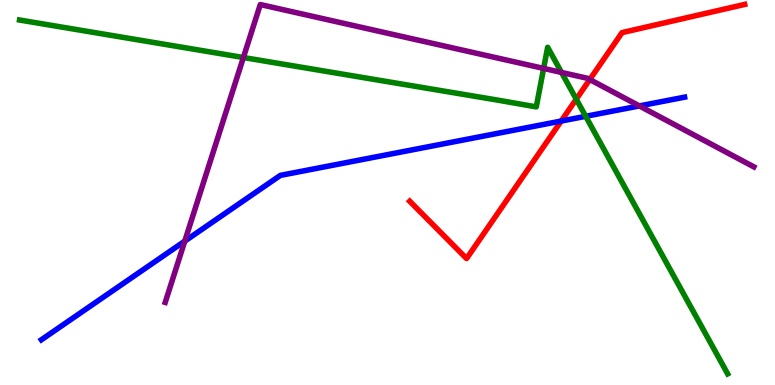[{'lines': ['blue', 'red'], 'intersections': [{'x': 7.24, 'y': 6.86}]}, {'lines': ['green', 'red'], 'intersections': [{'x': 7.44, 'y': 7.42}]}, {'lines': ['purple', 'red'], 'intersections': [{'x': 7.61, 'y': 7.93}]}, {'lines': ['blue', 'green'], 'intersections': [{'x': 7.56, 'y': 6.98}]}, {'lines': ['blue', 'purple'], 'intersections': [{'x': 2.38, 'y': 3.74}, {'x': 8.25, 'y': 7.25}]}, {'lines': ['green', 'purple'], 'intersections': [{'x': 3.14, 'y': 8.51}, {'x': 7.01, 'y': 8.22}, {'x': 7.25, 'y': 8.12}]}]